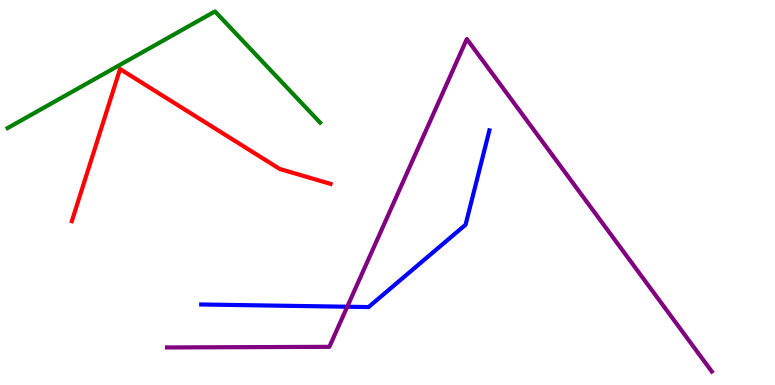[{'lines': ['blue', 'red'], 'intersections': []}, {'lines': ['green', 'red'], 'intersections': []}, {'lines': ['purple', 'red'], 'intersections': []}, {'lines': ['blue', 'green'], 'intersections': []}, {'lines': ['blue', 'purple'], 'intersections': [{'x': 4.48, 'y': 2.03}]}, {'lines': ['green', 'purple'], 'intersections': []}]